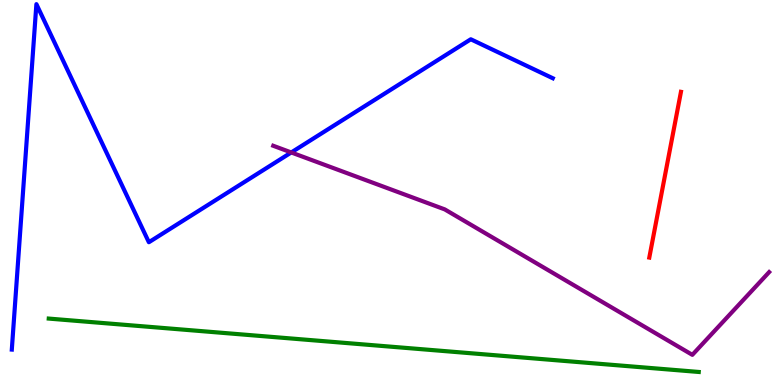[{'lines': ['blue', 'red'], 'intersections': []}, {'lines': ['green', 'red'], 'intersections': []}, {'lines': ['purple', 'red'], 'intersections': []}, {'lines': ['blue', 'green'], 'intersections': []}, {'lines': ['blue', 'purple'], 'intersections': [{'x': 3.76, 'y': 6.04}]}, {'lines': ['green', 'purple'], 'intersections': []}]